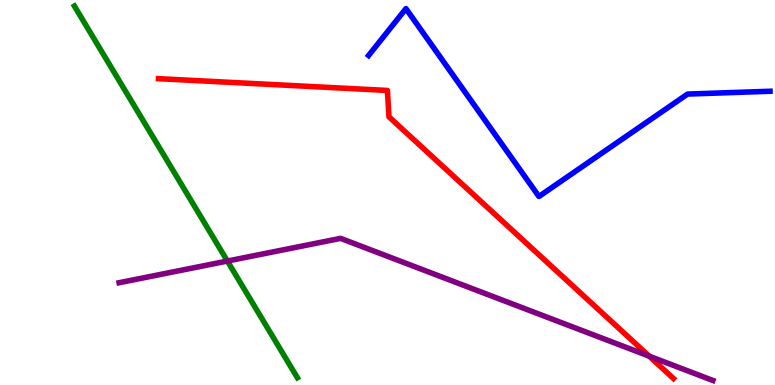[{'lines': ['blue', 'red'], 'intersections': []}, {'lines': ['green', 'red'], 'intersections': []}, {'lines': ['purple', 'red'], 'intersections': [{'x': 8.38, 'y': 0.75}]}, {'lines': ['blue', 'green'], 'intersections': []}, {'lines': ['blue', 'purple'], 'intersections': []}, {'lines': ['green', 'purple'], 'intersections': [{'x': 2.93, 'y': 3.22}]}]